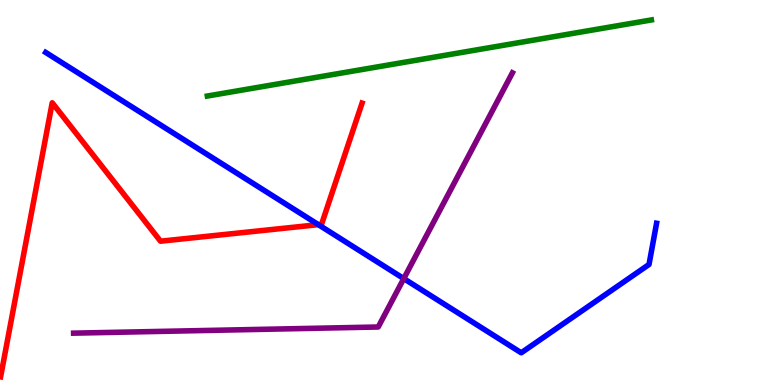[{'lines': ['blue', 'red'], 'intersections': [{'x': 4.11, 'y': 4.17}]}, {'lines': ['green', 'red'], 'intersections': []}, {'lines': ['purple', 'red'], 'intersections': []}, {'lines': ['blue', 'green'], 'intersections': []}, {'lines': ['blue', 'purple'], 'intersections': [{'x': 5.21, 'y': 2.76}]}, {'lines': ['green', 'purple'], 'intersections': []}]